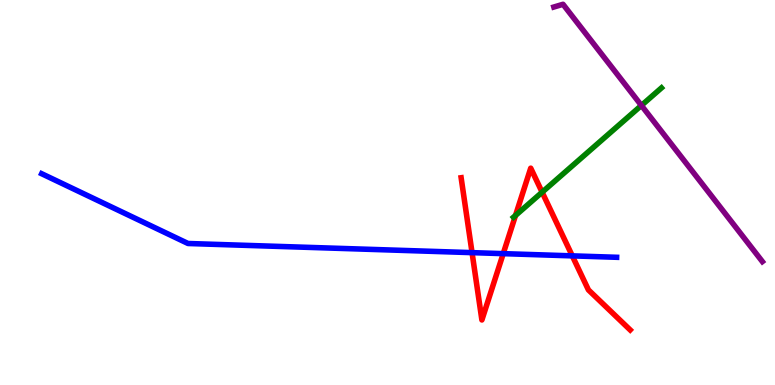[{'lines': ['blue', 'red'], 'intersections': [{'x': 6.09, 'y': 3.44}, {'x': 6.49, 'y': 3.41}, {'x': 7.38, 'y': 3.35}]}, {'lines': ['green', 'red'], 'intersections': [{'x': 6.65, 'y': 4.4}, {'x': 7.0, 'y': 5.01}]}, {'lines': ['purple', 'red'], 'intersections': []}, {'lines': ['blue', 'green'], 'intersections': []}, {'lines': ['blue', 'purple'], 'intersections': []}, {'lines': ['green', 'purple'], 'intersections': [{'x': 8.28, 'y': 7.26}]}]